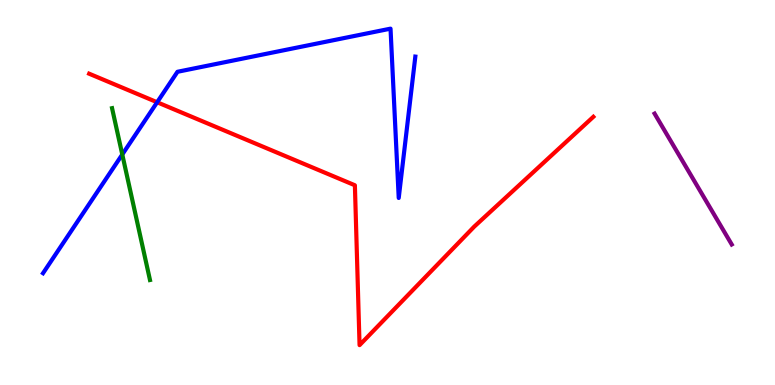[{'lines': ['blue', 'red'], 'intersections': [{'x': 2.03, 'y': 7.34}]}, {'lines': ['green', 'red'], 'intersections': []}, {'lines': ['purple', 'red'], 'intersections': []}, {'lines': ['blue', 'green'], 'intersections': [{'x': 1.58, 'y': 5.99}]}, {'lines': ['blue', 'purple'], 'intersections': []}, {'lines': ['green', 'purple'], 'intersections': []}]